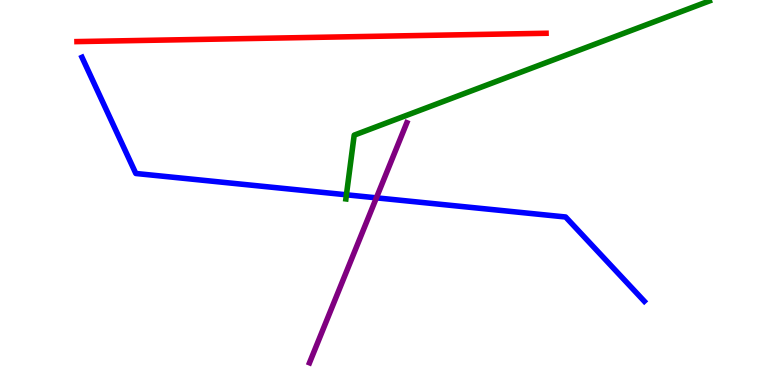[{'lines': ['blue', 'red'], 'intersections': []}, {'lines': ['green', 'red'], 'intersections': []}, {'lines': ['purple', 'red'], 'intersections': []}, {'lines': ['blue', 'green'], 'intersections': [{'x': 4.47, 'y': 4.94}]}, {'lines': ['blue', 'purple'], 'intersections': [{'x': 4.86, 'y': 4.86}]}, {'lines': ['green', 'purple'], 'intersections': []}]